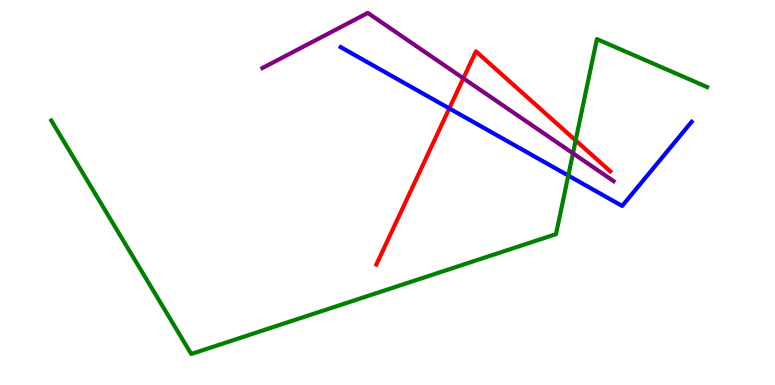[{'lines': ['blue', 'red'], 'intersections': [{'x': 5.8, 'y': 7.18}]}, {'lines': ['green', 'red'], 'intersections': [{'x': 7.43, 'y': 6.35}]}, {'lines': ['purple', 'red'], 'intersections': [{'x': 5.98, 'y': 7.97}]}, {'lines': ['blue', 'green'], 'intersections': [{'x': 7.33, 'y': 5.44}]}, {'lines': ['blue', 'purple'], 'intersections': []}, {'lines': ['green', 'purple'], 'intersections': [{'x': 7.39, 'y': 6.02}]}]